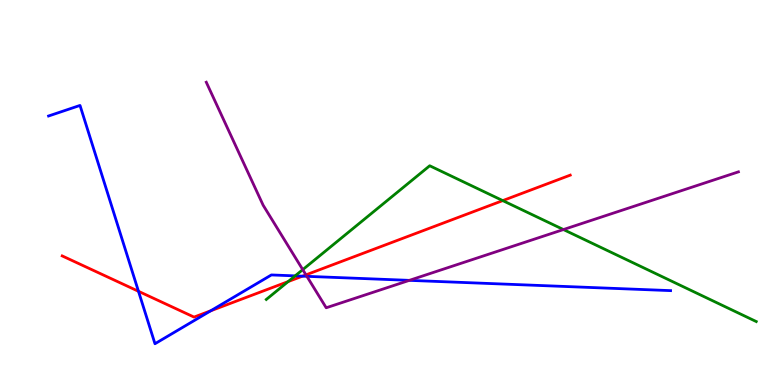[{'lines': ['blue', 'red'], 'intersections': [{'x': 1.79, 'y': 2.43}, {'x': 2.72, 'y': 1.93}, {'x': 3.9, 'y': 2.83}]}, {'lines': ['green', 'red'], 'intersections': [{'x': 3.72, 'y': 2.69}, {'x': 6.49, 'y': 4.79}]}, {'lines': ['purple', 'red'], 'intersections': [{'x': 3.95, 'y': 2.86}]}, {'lines': ['blue', 'green'], 'intersections': [{'x': 3.81, 'y': 2.83}]}, {'lines': ['blue', 'purple'], 'intersections': [{'x': 3.96, 'y': 2.82}, {'x': 5.28, 'y': 2.72}]}, {'lines': ['green', 'purple'], 'intersections': [{'x': 3.91, 'y': 3.0}, {'x': 7.27, 'y': 4.04}]}]